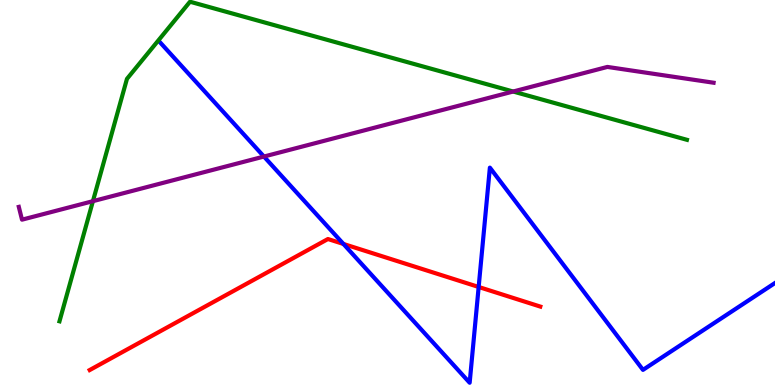[{'lines': ['blue', 'red'], 'intersections': [{'x': 4.43, 'y': 3.66}, {'x': 6.18, 'y': 2.55}]}, {'lines': ['green', 'red'], 'intersections': []}, {'lines': ['purple', 'red'], 'intersections': []}, {'lines': ['blue', 'green'], 'intersections': []}, {'lines': ['blue', 'purple'], 'intersections': [{'x': 3.41, 'y': 5.93}]}, {'lines': ['green', 'purple'], 'intersections': [{'x': 1.2, 'y': 4.77}, {'x': 6.62, 'y': 7.62}]}]